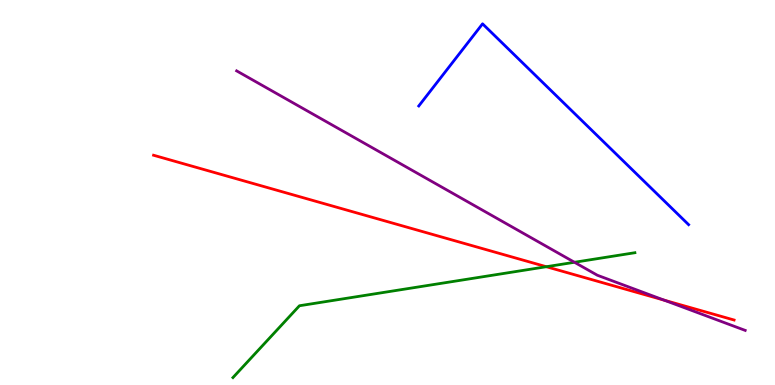[{'lines': ['blue', 'red'], 'intersections': []}, {'lines': ['green', 'red'], 'intersections': [{'x': 7.05, 'y': 3.07}]}, {'lines': ['purple', 'red'], 'intersections': [{'x': 8.57, 'y': 2.2}]}, {'lines': ['blue', 'green'], 'intersections': []}, {'lines': ['blue', 'purple'], 'intersections': []}, {'lines': ['green', 'purple'], 'intersections': [{'x': 7.41, 'y': 3.19}]}]